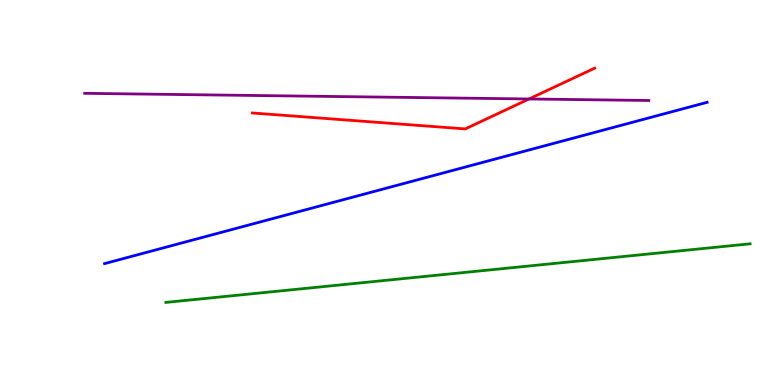[{'lines': ['blue', 'red'], 'intersections': []}, {'lines': ['green', 'red'], 'intersections': []}, {'lines': ['purple', 'red'], 'intersections': [{'x': 6.83, 'y': 7.43}]}, {'lines': ['blue', 'green'], 'intersections': []}, {'lines': ['blue', 'purple'], 'intersections': []}, {'lines': ['green', 'purple'], 'intersections': []}]